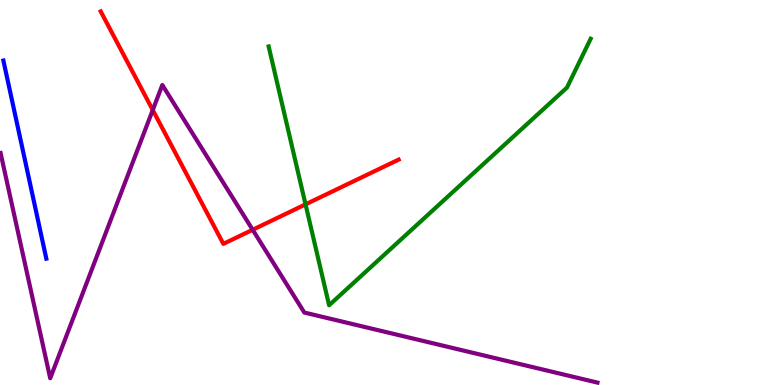[{'lines': ['blue', 'red'], 'intersections': []}, {'lines': ['green', 'red'], 'intersections': [{'x': 3.94, 'y': 4.69}]}, {'lines': ['purple', 'red'], 'intersections': [{'x': 1.97, 'y': 7.14}, {'x': 3.26, 'y': 4.03}]}, {'lines': ['blue', 'green'], 'intersections': []}, {'lines': ['blue', 'purple'], 'intersections': []}, {'lines': ['green', 'purple'], 'intersections': []}]